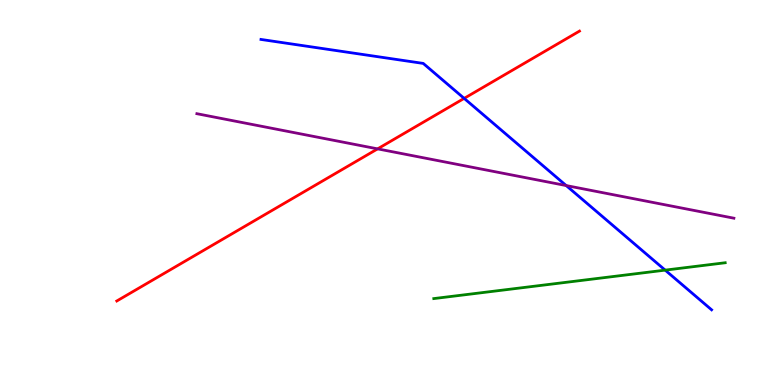[{'lines': ['blue', 'red'], 'intersections': [{'x': 5.99, 'y': 7.44}]}, {'lines': ['green', 'red'], 'intersections': []}, {'lines': ['purple', 'red'], 'intersections': [{'x': 4.87, 'y': 6.13}]}, {'lines': ['blue', 'green'], 'intersections': [{'x': 8.58, 'y': 2.98}]}, {'lines': ['blue', 'purple'], 'intersections': [{'x': 7.31, 'y': 5.18}]}, {'lines': ['green', 'purple'], 'intersections': []}]